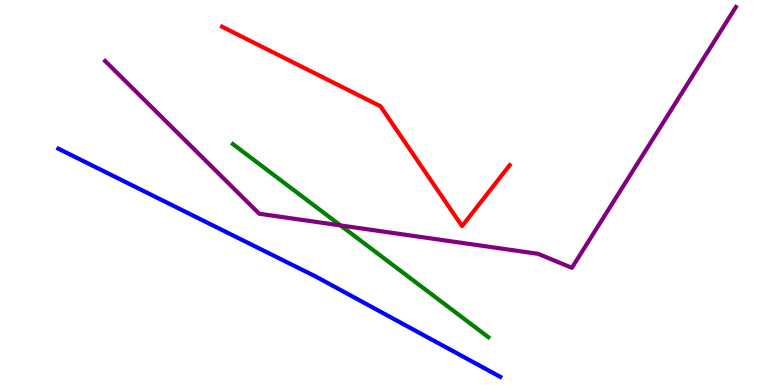[{'lines': ['blue', 'red'], 'intersections': []}, {'lines': ['green', 'red'], 'intersections': []}, {'lines': ['purple', 'red'], 'intersections': []}, {'lines': ['blue', 'green'], 'intersections': []}, {'lines': ['blue', 'purple'], 'intersections': []}, {'lines': ['green', 'purple'], 'intersections': [{'x': 4.39, 'y': 4.14}]}]